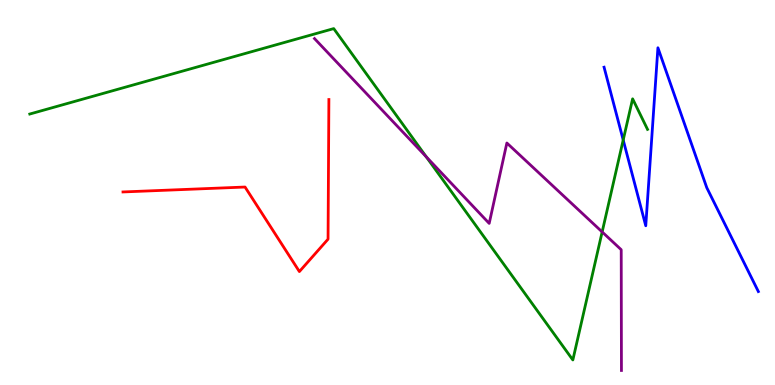[{'lines': ['blue', 'red'], 'intersections': []}, {'lines': ['green', 'red'], 'intersections': []}, {'lines': ['purple', 'red'], 'intersections': []}, {'lines': ['blue', 'green'], 'intersections': [{'x': 8.04, 'y': 6.36}]}, {'lines': ['blue', 'purple'], 'intersections': []}, {'lines': ['green', 'purple'], 'intersections': [{'x': 5.5, 'y': 5.93}, {'x': 7.77, 'y': 3.98}]}]